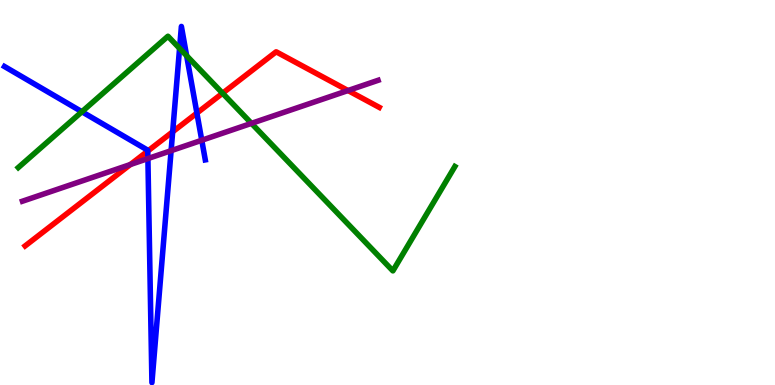[{'lines': ['blue', 'red'], 'intersections': [{'x': 1.91, 'y': 6.08}, {'x': 2.23, 'y': 6.58}, {'x': 2.54, 'y': 7.06}]}, {'lines': ['green', 'red'], 'intersections': [{'x': 2.87, 'y': 7.58}]}, {'lines': ['purple', 'red'], 'intersections': [{'x': 1.68, 'y': 5.73}, {'x': 4.49, 'y': 7.65}]}, {'lines': ['blue', 'green'], 'intersections': [{'x': 1.06, 'y': 7.1}, {'x': 2.32, 'y': 8.74}, {'x': 2.41, 'y': 8.55}]}, {'lines': ['blue', 'purple'], 'intersections': [{'x': 1.91, 'y': 5.88}, {'x': 2.21, 'y': 6.09}, {'x': 2.6, 'y': 6.36}]}, {'lines': ['green', 'purple'], 'intersections': [{'x': 3.24, 'y': 6.8}]}]